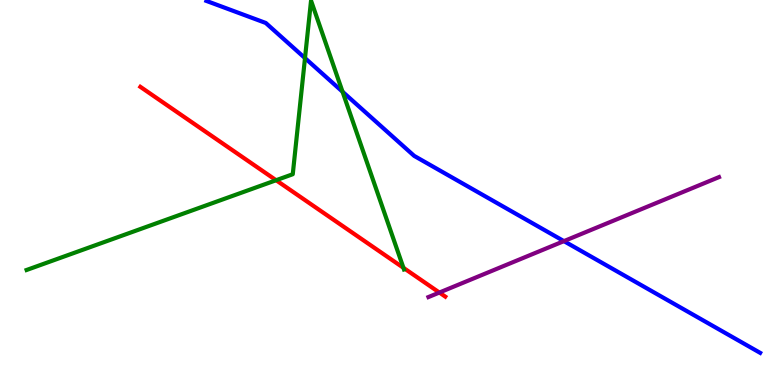[{'lines': ['blue', 'red'], 'intersections': []}, {'lines': ['green', 'red'], 'intersections': [{'x': 3.56, 'y': 5.32}, {'x': 5.21, 'y': 3.04}]}, {'lines': ['purple', 'red'], 'intersections': [{'x': 5.67, 'y': 2.4}]}, {'lines': ['blue', 'green'], 'intersections': [{'x': 3.94, 'y': 8.49}, {'x': 4.42, 'y': 7.62}]}, {'lines': ['blue', 'purple'], 'intersections': [{'x': 7.28, 'y': 3.74}]}, {'lines': ['green', 'purple'], 'intersections': []}]